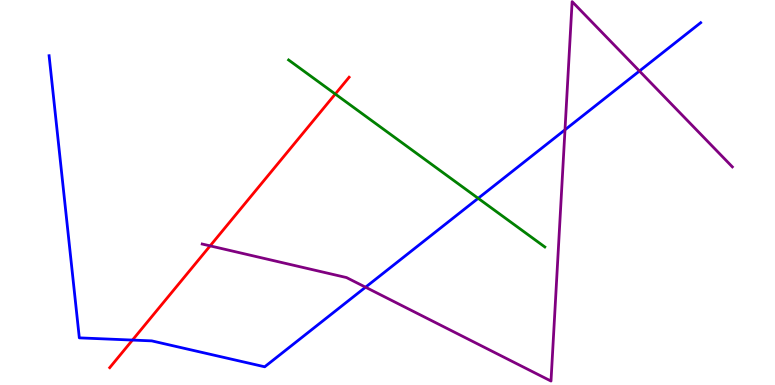[{'lines': ['blue', 'red'], 'intersections': [{'x': 1.71, 'y': 1.17}]}, {'lines': ['green', 'red'], 'intersections': [{'x': 4.33, 'y': 7.56}]}, {'lines': ['purple', 'red'], 'intersections': [{'x': 2.71, 'y': 3.61}]}, {'lines': ['blue', 'green'], 'intersections': [{'x': 6.17, 'y': 4.85}]}, {'lines': ['blue', 'purple'], 'intersections': [{'x': 4.72, 'y': 2.54}, {'x': 7.29, 'y': 6.63}, {'x': 8.25, 'y': 8.15}]}, {'lines': ['green', 'purple'], 'intersections': []}]